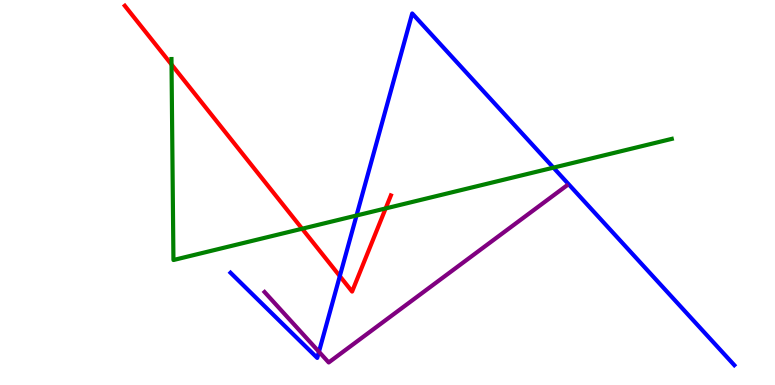[{'lines': ['blue', 'red'], 'intersections': [{'x': 4.38, 'y': 2.83}]}, {'lines': ['green', 'red'], 'intersections': [{'x': 2.21, 'y': 8.32}, {'x': 3.9, 'y': 4.06}, {'x': 4.98, 'y': 4.59}]}, {'lines': ['purple', 'red'], 'intersections': []}, {'lines': ['blue', 'green'], 'intersections': [{'x': 4.6, 'y': 4.4}, {'x': 7.14, 'y': 5.65}]}, {'lines': ['blue', 'purple'], 'intersections': [{'x': 4.12, 'y': 0.863}]}, {'lines': ['green', 'purple'], 'intersections': []}]